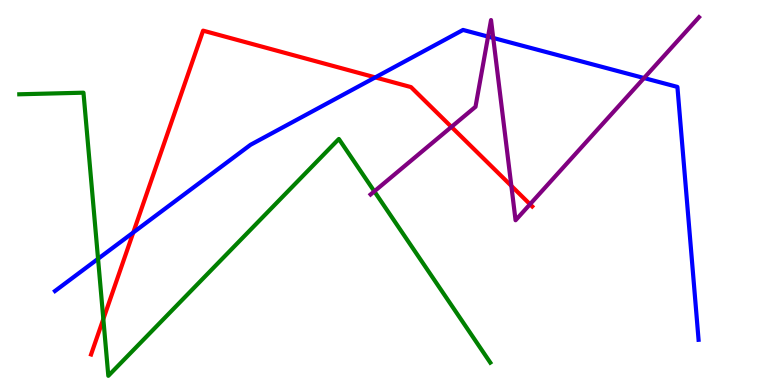[{'lines': ['blue', 'red'], 'intersections': [{'x': 1.72, 'y': 3.96}, {'x': 4.84, 'y': 7.99}]}, {'lines': ['green', 'red'], 'intersections': [{'x': 1.33, 'y': 1.71}]}, {'lines': ['purple', 'red'], 'intersections': [{'x': 5.82, 'y': 6.7}, {'x': 6.6, 'y': 5.17}, {'x': 6.84, 'y': 4.69}]}, {'lines': ['blue', 'green'], 'intersections': [{'x': 1.27, 'y': 3.28}]}, {'lines': ['blue', 'purple'], 'intersections': [{'x': 6.3, 'y': 9.05}, {'x': 6.36, 'y': 9.01}, {'x': 8.31, 'y': 7.97}]}, {'lines': ['green', 'purple'], 'intersections': [{'x': 4.83, 'y': 5.03}]}]